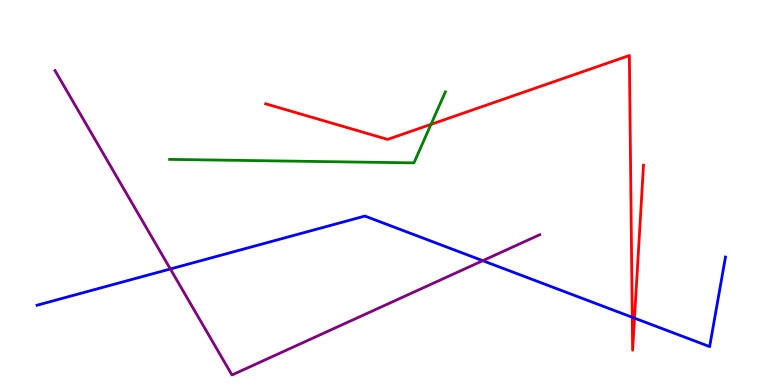[{'lines': ['blue', 'red'], 'intersections': [{'x': 8.16, 'y': 1.76}, {'x': 8.19, 'y': 1.74}]}, {'lines': ['green', 'red'], 'intersections': [{'x': 5.56, 'y': 6.77}]}, {'lines': ['purple', 'red'], 'intersections': []}, {'lines': ['blue', 'green'], 'intersections': []}, {'lines': ['blue', 'purple'], 'intersections': [{'x': 2.2, 'y': 3.01}, {'x': 6.23, 'y': 3.23}]}, {'lines': ['green', 'purple'], 'intersections': []}]